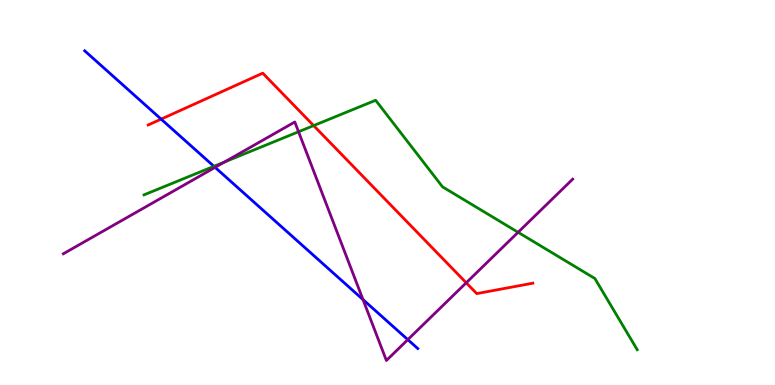[{'lines': ['blue', 'red'], 'intersections': [{'x': 2.08, 'y': 6.91}]}, {'lines': ['green', 'red'], 'intersections': [{'x': 4.05, 'y': 6.74}]}, {'lines': ['purple', 'red'], 'intersections': [{'x': 6.02, 'y': 2.65}]}, {'lines': ['blue', 'green'], 'intersections': [{'x': 2.76, 'y': 5.68}]}, {'lines': ['blue', 'purple'], 'intersections': [{'x': 2.78, 'y': 5.65}, {'x': 4.68, 'y': 2.22}, {'x': 5.26, 'y': 1.18}]}, {'lines': ['green', 'purple'], 'intersections': [{'x': 2.9, 'y': 5.79}, {'x': 3.85, 'y': 6.58}, {'x': 6.69, 'y': 3.97}]}]